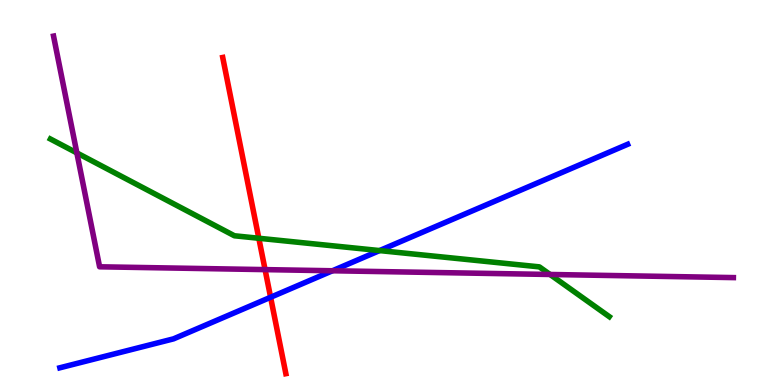[{'lines': ['blue', 'red'], 'intersections': [{'x': 3.49, 'y': 2.28}]}, {'lines': ['green', 'red'], 'intersections': [{'x': 3.34, 'y': 3.81}]}, {'lines': ['purple', 'red'], 'intersections': [{'x': 3.42, 'y': 3.0}]}, {'lines': ['blue', 'green'], 'intersections': [{'x': 4.9, 'y': 3.49}]}, {'lines': ['blue', 'purple'], 'intersections': [{'x': 4.29, 'y': 2.97}]}, {'lines': ['green', 'purple'], 'intersections': [{'x': 0.992, 'y': 6.03}, {'x': 7.1, 'y': 2.87}]}]